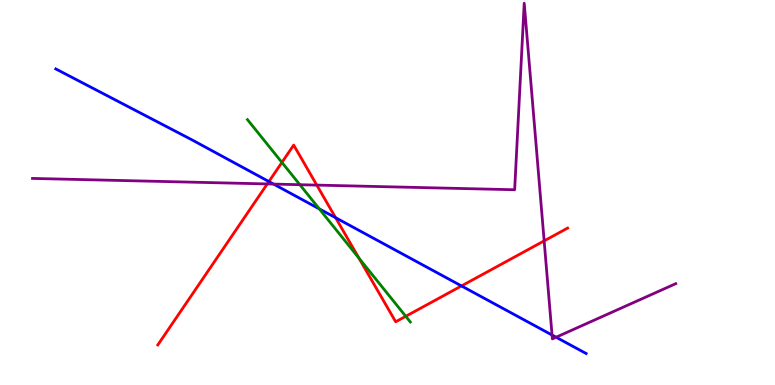[{'lines': ['blue', 'red'], 'intersections': [{'x': 3.47, 'y': 5.28}, {'x': 4.33, 'y': 4.35}, {'x': 5.95, 'y': 2.57}]}, {'lines': ['green', 'red'], 'intersections': [{'x': 3.64, 'y': 5.78}, {'x': 4.63, 'y': 3.3}, {'x': 5.24, 'y': 1.78}]}, {'lines': ['purple', 'red'], 'intersections': [{'x': 3.45, 'y': 5.22}, {'x': 4.09, 'y': 5.19}, {'x': 7.02, 'y': 3.74}]}, {'lines': ['blue', 'green'], 'intersections': [{'x': 4.12, 'y': 4.57}]}, {'lines': ['blue', 'purple'], 'intersections': [{'x': 3.53, 'y': 5.22}, {'x': 7.12, 'y': 1.3}, {'x': 7.18, 'y': 1.24}]}, {'lines': ['green', 'purple'], 'intersections': [{'x': 3.87, 'y': 5.2}]}]